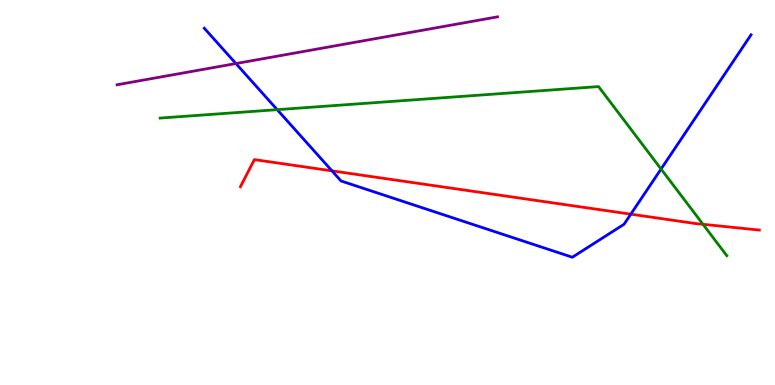[{'lines': ['blue', 'red'], 'intersections': [{'x': 4.28, 'y': 5.56}, {'x': 8.14, 'y': 4.44}]}, {'lines': ['green', 'red'], 'intersections': [{'x': 9.07, 'y': 4.17}]}, {'lines': ['purple', 'red'], 'intersections': []}, {'lines': ['blue', 'green'], 'intersections': [{'x': 3.58, 'y': 7.15}, {'x': 8.53, 'y': 5.61}]}, {'lines': ['blue', 'purple'], 'intersections': [{'x': 3.04, 'y': 8.35}]}, {'lines': ['green', 'purple'], 'intersections': []}]